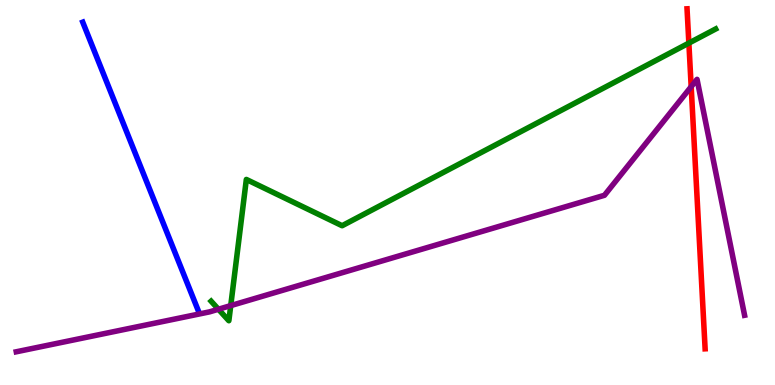[{'lines': ['blue', 'red'], 'intersections': []}, {'lines': ['green', 'red'], 'intersections': [{'x': 8.89, 'y': 8.88}]}, {'lines': ['purple', 'red'], 'intersections': [{'x': 8.92, 'y': 7.75}]}, {'lines': ['blue', 'green'], 'intersections': []}, {'lines': ['blue', 'purple'], 'intersections': []}, {'lines': ['green', 'purple'], 'intersections': [{'x': 2.82, 'y': 1.97}, {'x': 2.98, 'y': 2.06}]}]